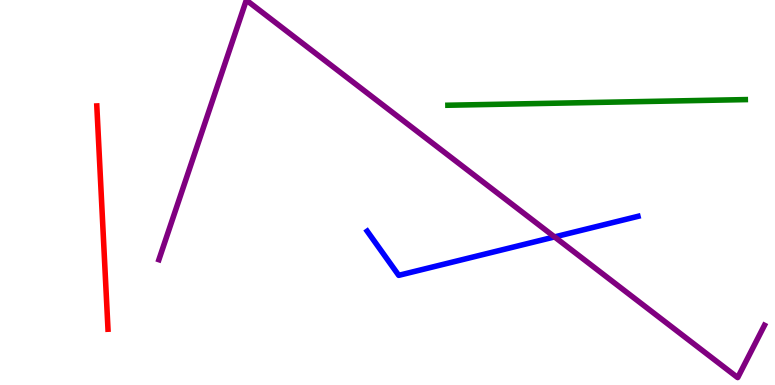[{'lines': ['blue', 'red'], 'intersections': []}, {'lines': ['green', 'red'], 'intersections': []}, {'lines': ['purple', 'red'], 'intersections': []}, {'lines': ['blue', 'green'], 'intersections': []}, {'lines': ['blue', 'purple'], 'intersections': [{'x': 7.16, 'y': 3.85}]}, {'lines': ['green', 'purple'], 'intersections': []}]